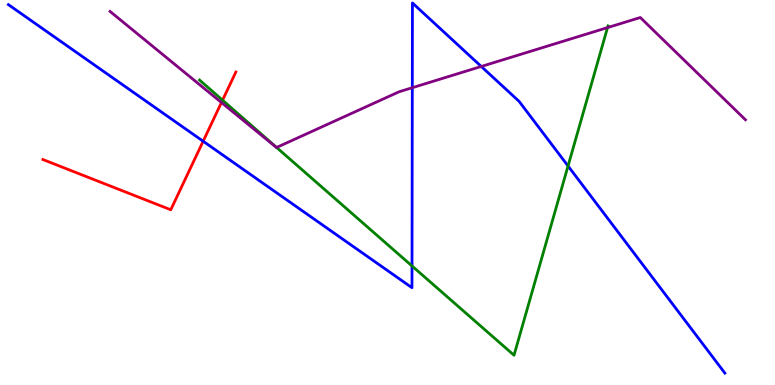[{'lines': ['blue', 'red'], 'intersections': [{'x': 2.62, 'y': 6.33}]}, {'lines': ['green', 'red'], 'intersections': [{'x': 2.87, 'y': 7.4}]}, {'lines': ['purple', 'red'], 'intersections': [{'x': 2.86, 'y': 7.34}]}, {'lines': ['blue', 'green'], 'intersections': [{'x': 5.32, 'y': 3.09}, {'x': 7.33, 'y': 5.69}]}, {'lines': ['blue', 'purple'], 'intersections': [{'x': 5.32, 'y': 7.72}, {'x': 6.21, 'y': 8.27}]}, {'lines': ['green', 'purple'], 'intersections': [{'x': 3.57, 'y': 6.17}, {'x': 7.84, 'y': 9.28}]}]